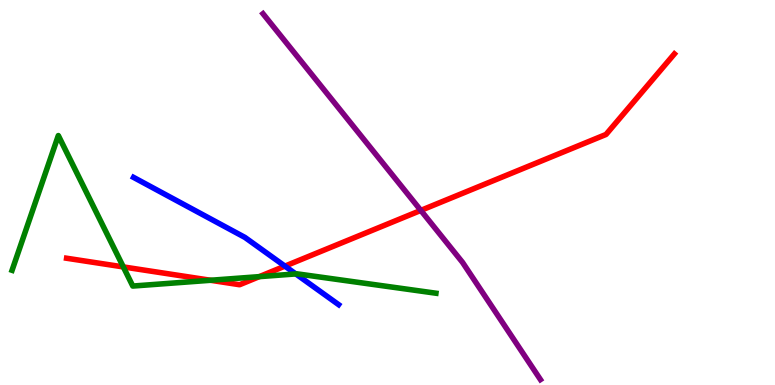[{'lines': ['blue', 'red'], 'intersections': [{'x': 3.68, 'y': 3.09}]}, {'lines': ['green', 'red'], 'intersections': [{'x': 1.59, 'y': 3.07}, {'x': 2.72, 'y': 2.72}, {'x': 3.35, 'y': 2.81}]}, {'lines': ['purple', 'red'], 'intersections': [{'x': 5.43, 'y': 4.54}]}, {'lines': ['blue', 'green'], 'intersections': [{'x': 3.82, 'y': 2.89}]}, {'lines': ['blue', 'purple'], 'intersections': []}, {'lines': ['green', 'purple'], 'intersections': []}]